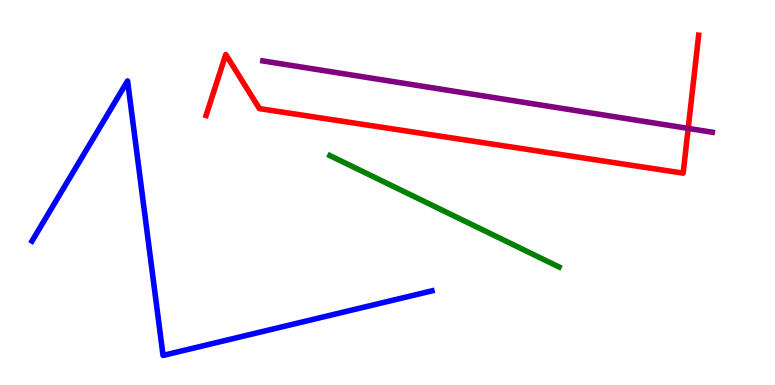[{'lines': ['blue', 'red'], 'intersections': []}, {'lines': ['green', 'red'], 'intersections': []}, {'lines': ['purple', 'red'], 'intersections': [{'x': 8.88, 'y': 6.66}]}, {'lines': ['blue', 'green'], 'intersections': []}, {'lines': ['blue', 'purple'], 'intersections': []}, {'lines': ['green', 'purple'], 'intersections': []}]